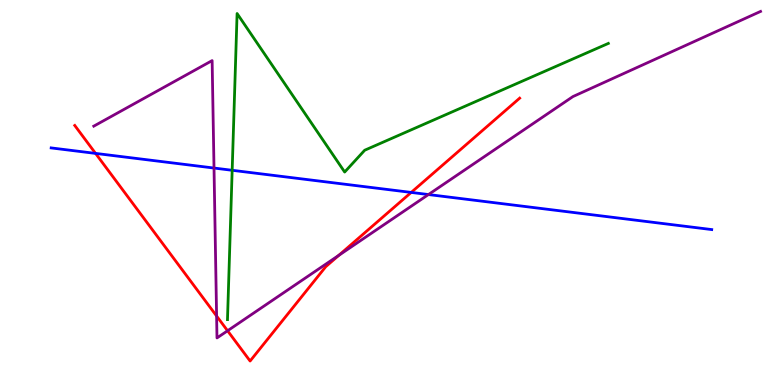[{'lines': ['blue', 'red'], 'intersections': [{'x': 1.23, 'y': 6.02}, {'x': 5.31, 'y': 5.0}]}, {'lines': ['green', 'red'], 'intersections': []}, {'lines': ['purple', 'red'], 'intersections': [{'x': 2.79, 'y': 1.79}, {'x': 2.94, 'y': 1.41}, {'x': 4.37, 'y': 3.37}]}, {'lines': ['blue', 'green'], 'intersections': [{'x': 3.0, 'y': 5.58}]}, {'lines': ['blue', 'purple'], 'intersections': [{'x': 2.76, 'y': 5.64}, {'x': 5.53, 'y': 4.95}]}, {'lines': ['green', 'purple'], 'intersections': []}]